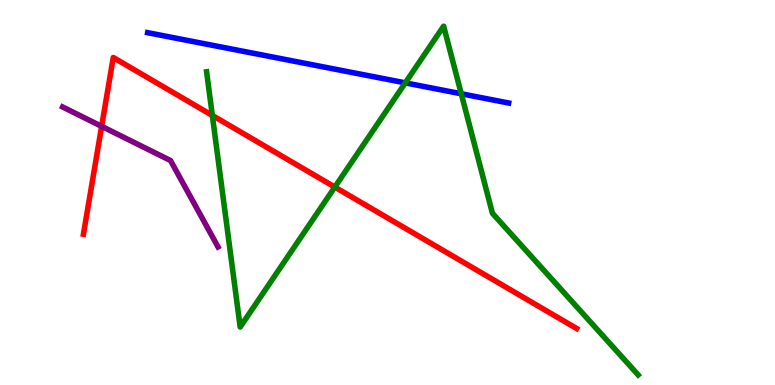[{'lines': ['blue', 'red'], 'intersections': []}, {'lines': ['green', 'red'], 'intersections': [{'x': 2.74, 'y': 7.0}, {'x': 4.32, 'y': 5.14}]}, {'lines': ['purple', 'red'], 'intersections': [{'x': 1.31, 'y': 6.72}]}, {'lines': ['blue', 'green'], 'intersections': [{'x': 5.23, 'y': 7.85}, {'x': 5.95, 'y': 7.56}]}, {'lines': ['blue', 'purple'], 'intersections': []}, {'lines': ['green', 'purple'], 'intersections': []}]